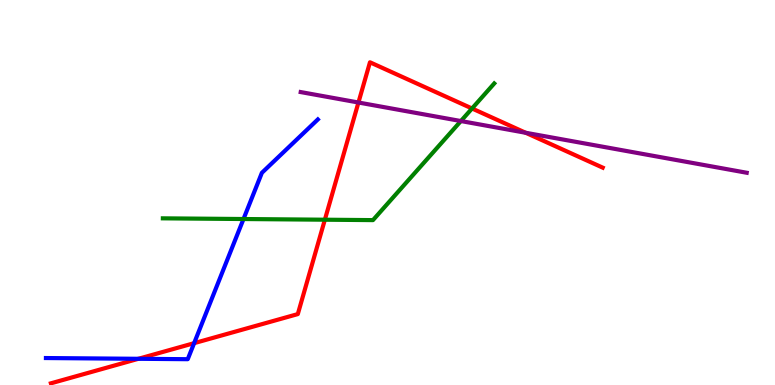[{'lines': ['blue', 'red'], 'intersections': [{'x': 1.79, 'y': 0.681}, {'x': 2.5, 'y': 1.09}]}, {'lines': ['green', 'red'], 'intersections': [{'x': 4.19, 'y': 4.29}, {'x': 6.09, 'y': 7.18}]}, {'lines': ['purple', 'red'], 'intersections': [{'x': 4.63, 'y': 7.34}, {'x': 6.78, 'y': 6.55}]}, {'lines': ['blue', 'green'], 'intersections': [{'x': 3.14, 'y': 4.31}]}, {'lines': ['blue', 'purple'], 'intersections': []}, {'lines': ['green', 'purple'], 'intersections': [{'x': 5.95, 'y': 6.86}]}]